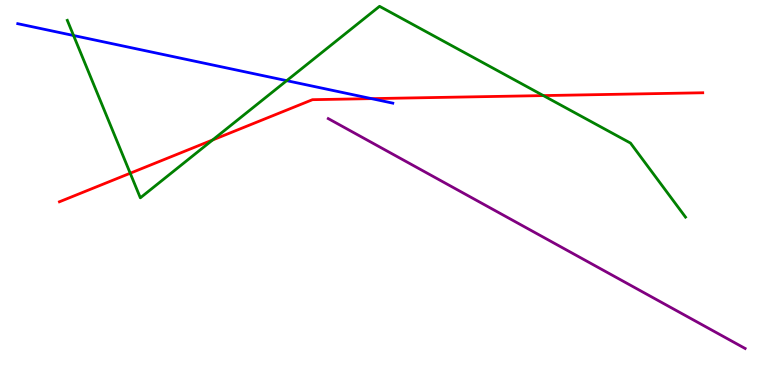[{'lines': ['blue', 'red'], 'intersections': [{'x': 4.79, 'y': 7.44}]}, {'lines': ['green', 'red'], 'intersections': [{'x': 1.68, 'y': 5.5}, {'x': 2.74, 'y': 6.36}, {'x': 7.01, 'y': 7.52}]}, {'lines': ['purple', 'red'], 'intersections': []}, {'lines': ['blue', 'green'], 'intersections': [{'x': 0.949, 'y': 9.08}, {'x': 3.7, 'y': 7.9}]}, {'lines': ['blue', 'purple'], 'intersections': []}, {'lines': ['green', 'purple'], 'intersections': []}]